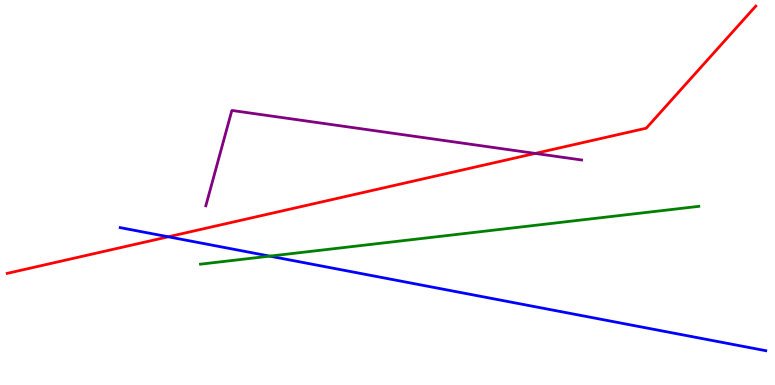[{'lines': ['blue', 'red'], 'intersections': [{'x': 2.17, 'y': 3.85}]}, {'lines': ['green', 'red'], 'intersections': []}, {'lines': ['purple', 'red'], 'intersections': [{'x': 6.91, 'y': 6.02}]}, {'lines': ['blue', 'green'], 'intersections': [{'x': 3.48, 'y': 3.35}]}, {'lines': ['blue', 'purple'], 'intersections': []}, {'lines': ['green', 'purple'], 'intersections': []}]